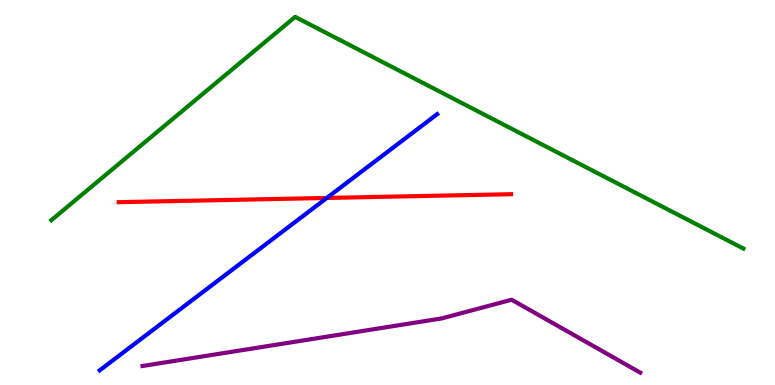[{'lines': ['blue', 'red'], 'intersections': [{'x': 4.22, 'y': 4.86}]}, {'lines': ['green', 'red'], 'intersections': []}, {'lines': ['purple', 'red'], 'intersections': []}, {'lines': ['blue', 'green'], 'intersections': []}, {'lines': ['blue', 'purple'], 'intersections': []}, {'lines': ['green', 'purple'], 'intersections': []}]